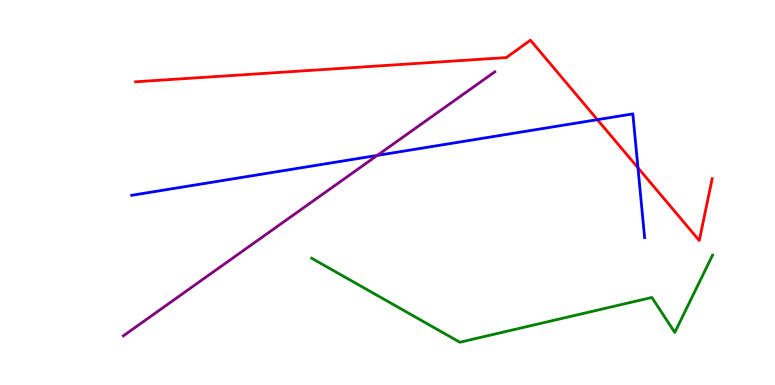[{'lines': ['blue', 'red'], 'intersections': [{'x': 7.71, 'y': 6.89}, {'x': 8.23, 'y': 5.64}]}, {'lines': ['green', 'red'], 'intersections': []}, {'lines': ['purple', 'red'], 'intersections': []}, {'lines': ['blue', 'green'], 'intersections': []}, {'lines': ['blue', 'purple'], 'intersections': [{'x': 4.87, 'y': 5.96}]}, {'lines': ['green', 'purple'], 'intersections': []}]